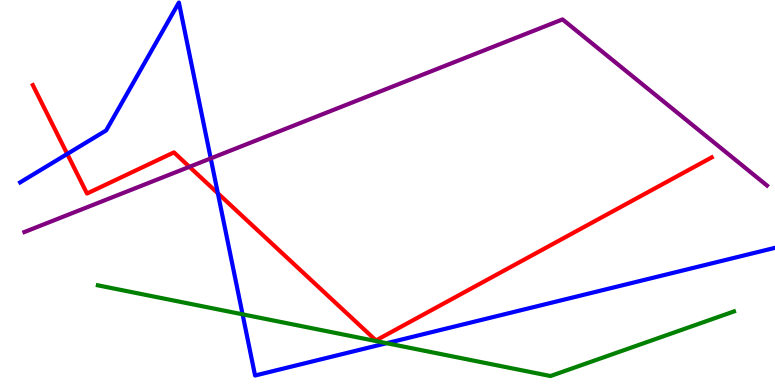[{'lines': ['blue', 'red'], 'intersections': [{'x': 0.868, 'y': 6.0}, {'x': 2.81, 'y': 4.98}]}, {'lines': ['green', 'red'], 'intersections': []}, {'lines': ['purple', 'red'], 'intersections': [{'x': 2.44, 'y': 5.67}]}, {'lines': ['blue', 'green'], 'intersections': [{'x': 3.13, 'y': 1.84}, {'x': 4.99, 'y': 1.09}]}, {'lines': ['blue', 'purple'], 'intersections': [{'x': 2.72, 'y': 5.89}]}, {'lines': ['green', 'purple'], 'intersections': []}]